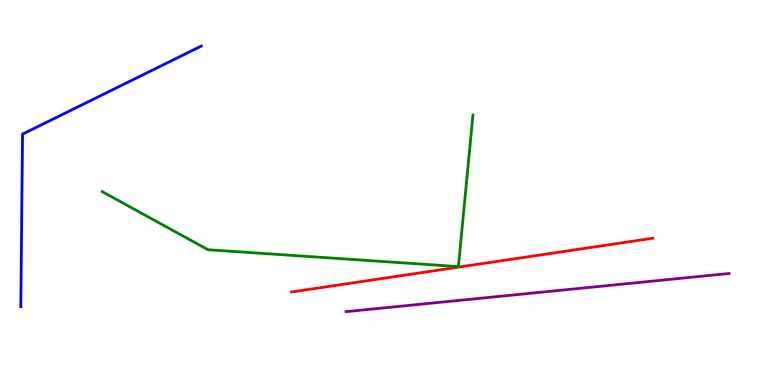[{'lines': ['blue', 'red'], 'intersections': []}, {'lines': ['green', 'red'], 'intersections': []}, {'lines': ['purple', 'red'], 'intersections': []}, {'lines': ['blue', 'green'], 'intersections': []}, {'lines': ['blue', 'purple'], 'intersections': []}, {'lines': ['green', 'purple'], 'intersections': []}]